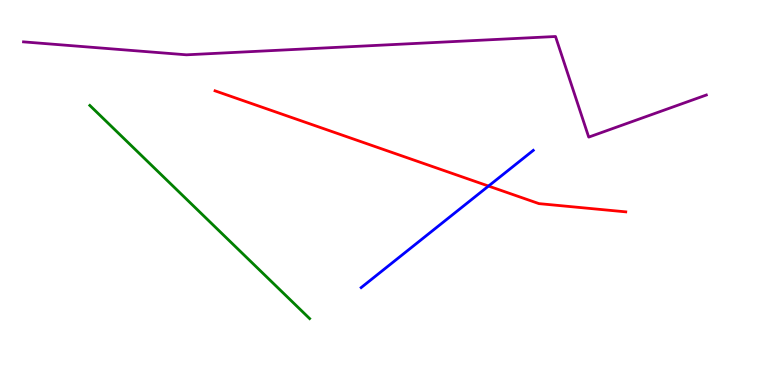[{'lines': ['blue', 'red'], 'intersections': [{'x': 6.3, 'y': 5.17}]}, {'lines': ['green', 'red'], 'intersections': []}, {'lines': ['purple', 'red'], 'intersections': []}, {'lines': ['blue', 'green'], 'intersections': []}, {'lines': ['blue', 'purple'], 'intersections': []}, {'lines': ['green', 'purple'], 'intersections': []}]